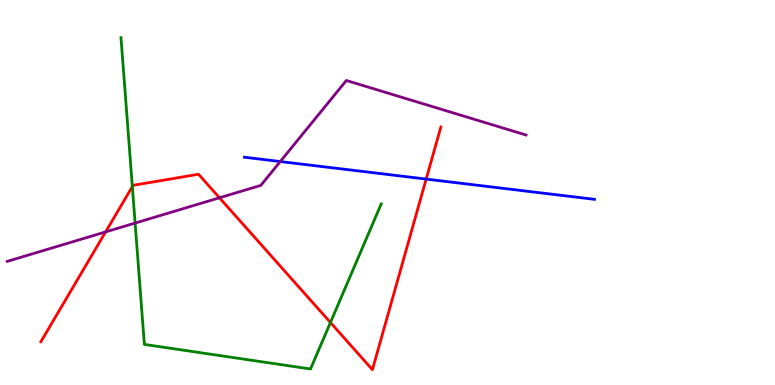[{'lines': ['blue', 'red'], 'intersections': [{'x': 5.5, 'y': 5.35}]}, {'lines': ['green', 'red'], 'intersections': [{'x': 1.71, 'y': 5.15}, {'x': 4.26, 'y': 1.62}]}, {'lines': ['purple', 'red'], 'intersections': [{'x': 1.36, 'y': 3.98}, {'x': 2.83, 'y': 4.86}]}, {'lines': ['blue', 'green'], 'intersections': []}, {'lines': ['blue', 'purple'], 'intersections': [{'x': 3.62, 'y': 5.8}]}, {'lines': ['green', 'purple'], 'intersections': [{'x': 1.74, 'y': 4.21}]}]